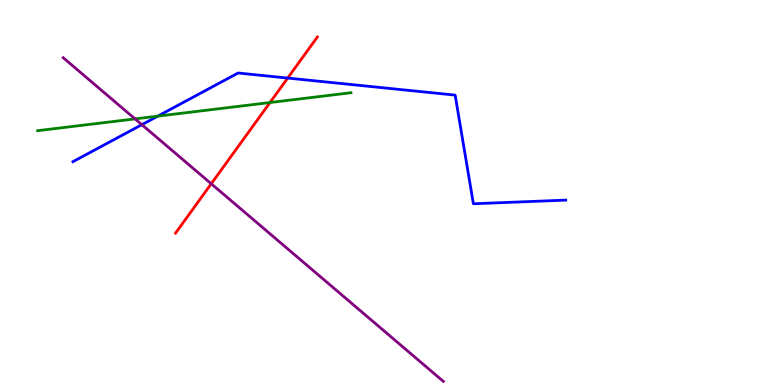[{'lines': ['blue', 'red'], 'intersections': [{'x': 3.71, 'y': 7.97}]}, {'lines': ['green', 'red'], 'intersections': [{'x': 3.48, 'y': 7.34}]}, {'lines': ['purple', 'red'], 'intersections': [{'x': 2.73, 'y': 5.23}]}, {'lines': ['blue', 'green'], 'intersections': [{'x': 2.04, 'y': 6.98}]}, {'lines': ['blue', 'purple'], 'intersections': [{'x': 1.83, 'y': 6.76}]}, {'lines': ['green', 'purple'], 'intersections': [{'x': 1.74, 'y': 6.91}]}]